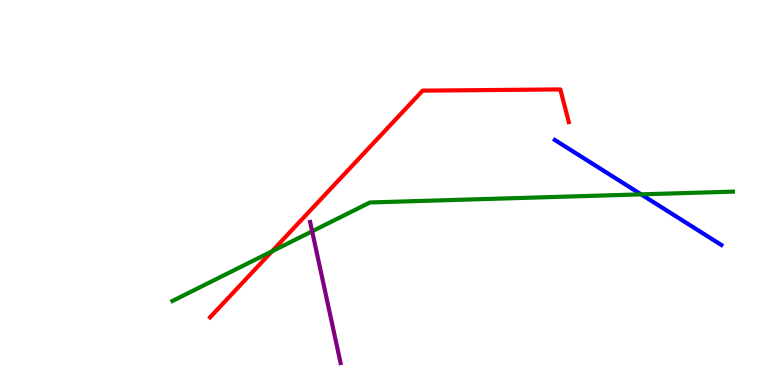[{'lines': ['blue', 'red'], 'intersections': []}, {'lines': ['green', 'red'], 'intersections': [{'x': 3.51, 'y': 3.47}]}, {'lines': ['purple', 'red'], 'intersections': []}, {'lines': ['blue', 'green'], 'intersections': [{'x': 8.27, 'y': 4.95}]}, {'lines': ['blue', 'purple'], 'intersections': []}, {'lines': ['green', 'purple'], 'intersections': [{'x': 4.03, 'y': 3.99}]}]